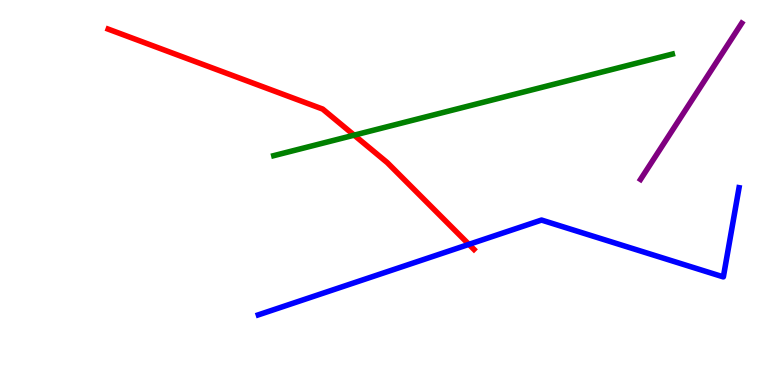[{'lines': ['blue', 'red'], 'intersections': [{'x': 6.05, 'y': 3.65}]}, {'lines': ['green', 'red'], 'intersections': [{'x': 4.57, 'y': 6.49}]}, {'lines': ['purple', 'red'], 'intersections': []}, {'lines': ['blue', 'green'], 'intersections': []}, {'lines': ['blue', 'purple'], 'intersections': []}, {'lines': ['green', 'purple'], 'intersections': []}]